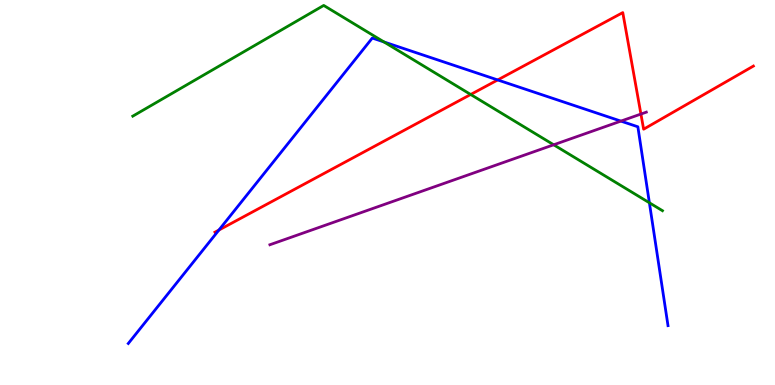[{'lines': ['blue', 'red'], 'intersections': [{'x': 2.82, 'y': 4.03}, {'x': 6.42, 'y': 7.92}]}, {'lines': ['green', 'red'], 'intersections': [{'x': 6.07, 'y': 7.55}]}, {'lines': ['purple', 'red'], 'intersections': [{'x': 8.27, 'y': 7.04}]}, {'lines': ['blue', 'green'], 'intersections': [{'x': 4.95, 'y': 8.91}, {'x': 8.38, 'y': 4.73}]}, {'lines': ['blue', 'purple'], 'intersections': [{'x': 8.01, 'y': 6.85}]}, {'lines': ['green', 'purple'], 'intersections': [{'x': 7.14, 'y': 6.24}]}]